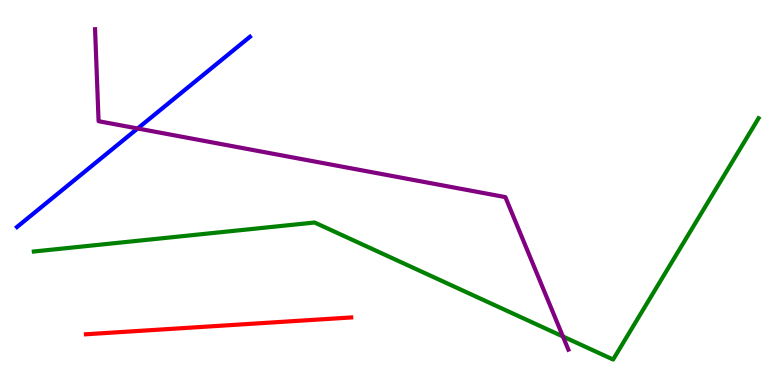[{'lines': ['blue', 'red'], 'intersections': []}, {'lines': ['green', 'red'], 'intersections': []}, {'lines': ['purple', 'red'], 'intersections': []}, {'lines': ['blue', 'green'], 'intersections': []}, {'lines': ['blue', 'purple'], 'intersections': [{'x': 1.78, 'y': 6.66}]}, {'lines': ['green', 'purple'], 'intersections': [{'x': 7.26, 'y': 1.26}]}]